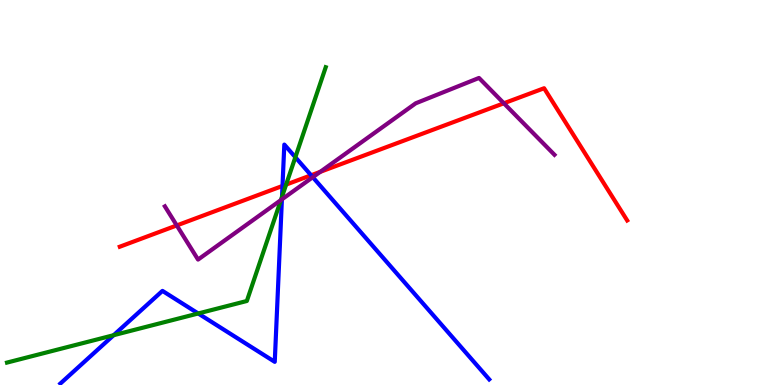[{'lines': ['blue', 'red'], 'intersections': [{'x': 3.65, 'y': 5.17}, {'x': 4.01, 'y': 5.45}]}, {'lines': ['green', 'red'], 'intersections': [{'x': 3.69, 'y': 5.21}]}, {'lines': ['purple', 'red'], 'intersections': [{'x': 2.28, 'y': 4.14}, {'x': 4.13, 'y': 5.54}, {'x': 6.5, 'y': 7.32}]}, {'lines': ['blue', 'green'], 'intersections': [{'x': 1.47, 'y': 1.29}, {'x': 2.56, 'y': 1.86}, {'x': 3.64, 'y': 4.89}, {'x': 3.81, 'y': 5.92}]}, {'lines': ['blue', 'purple'], 'intersections': [{'x': 3.64, 'y': 4.82}, {'x': 4.04, 'y': 5.4}]}, {'lines': ['green', 'purple'], 'intersections': [{'x': 3.62, 'y': 4.8}]}]